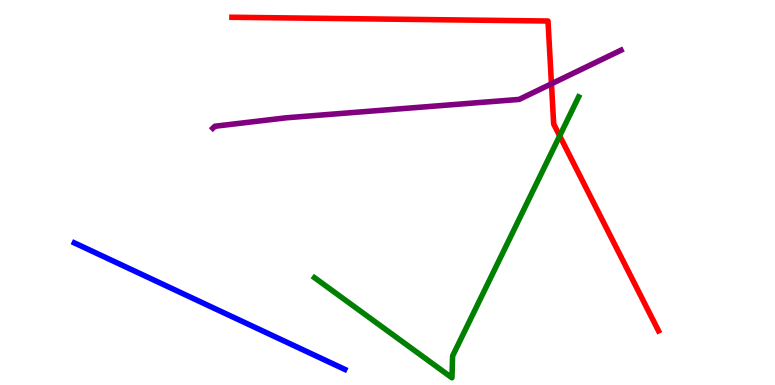[{'lines': ['blue', 'red'], 'intersections': []}, {'lines': ['green', 'red'], 'intersections': [{'x': 7.22, 'y': 6.47}]}, {'lines': ['purple', 'red'], 'intersections': [{'x': 7.12, 'y': 7.82}]}, {'lines': ['blue', 'green'], 'intersections': []}, {'lines': ['blue', 'purple'], 'intersections': []}, {'lines': ['green', 'purple'], 'intersections': []}]